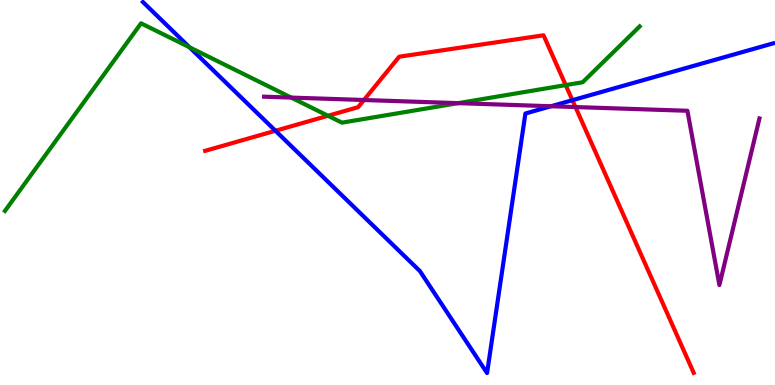[{'lines': ['blue', 'red'], 'intersections': [{'x': 3.55, 'y': 6.6}, {'x': 7.39, 'y': 7.4}]}, {'lines': ['green', 'red'], 'intersections': [{'x': 4.23, 'y': 6.99}, {'x': 7.3, 'y': 7.79}]}, {'lines': ['purple', 'red'], 'intersections': [{'x': 4.7, 'y': 7.4}, {'x': 7.43, 'y': 7.22}]}, {'lines': ['blue', 'green'], 'intersections': [{'x': 2.45, 'y': 8.77}]}, {'lines': ['blue', 'purple'], 'intersections': [{'x': 7.11, 'y': 7.24}]}, {'lines': ['green', 'purple'], 'intersections': [{'x': 3.76, 'y': 7.47}, {'x': 5.91, 'y': 7.32}]}]